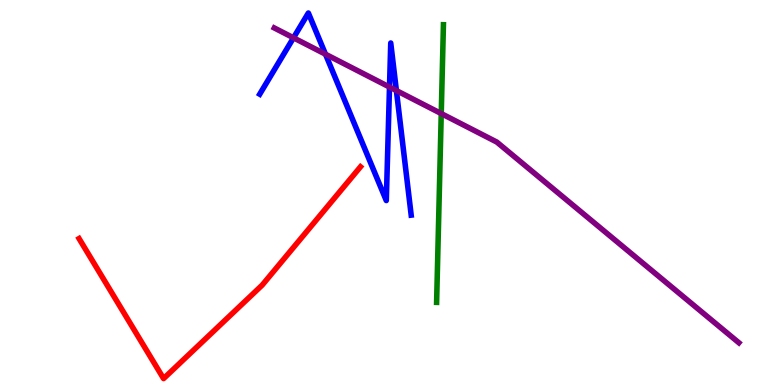[{'lines': ['blue', 'red'], 'intersections': []}, {'lines': ['green', 'red'], 'intersections': []}, {'lines': ['purple', 'red'], 'intersections': []}, {'lines': ['blue', 'green'], 'intersections': []}, {'lines': ['blue', 'purple'], 'intersections': [{'x': 3.79, 'y': 9.02}, {'x': 4.2, 'y': 8.59}, {'x': 5.03, 'y': 7.74}, {'x': 5.11, 'y': 7.65}]}, {'lines': ['green', 'purple'], 'intersections': [{'x': 5.69, 'y': 7.05}]}]